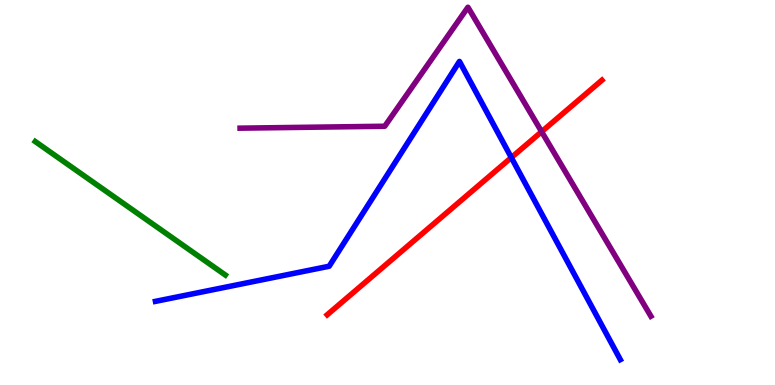[{'lines': ['blue', 'red'], 'intersections': [{'x': 6.6, 'y': 5.91}]}, {'lines': ['green', 'red'], 'intersections': []}, {'lines': ['purple', 'red'], 'intersections': [{'x': 6.99, 'y': 6.58}]}, {'lines': ['blue', 'green'], 'intersections': []}, {'lines': ['blue', 'purple'], 'intersections': []}, {'lines': ['green', 'purple'], 'intersections': []}]